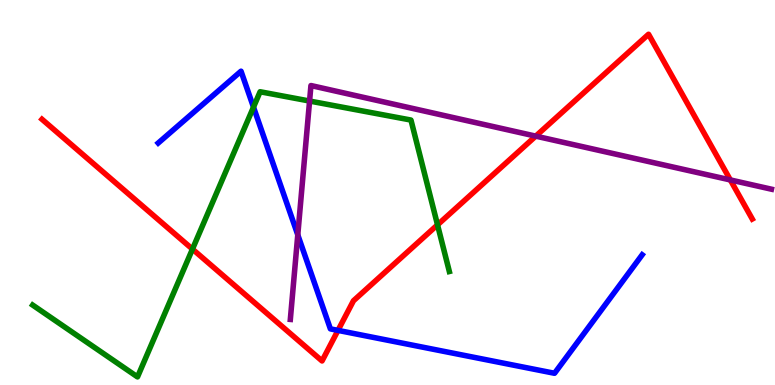[{'lines': ['blue', 'red'], 'intersections': [{'x': 4.36, 'y': 1.42}]}, {'lines': ['green', 'red'], 'intersections': [{'x': 2.48, 'y': 3.53}, {'x': 5.65, 'y': 4.16}]}, {'lines': ['purple', 'red'], 'intersections': [{'x': 6.91, 'y': 6.46}, {'x': 9.42, 'y': 5.33}]}, {'lines': ['blue', 'green'], 'intersections': [{'x': 3.27, 'y': 7.22}]}, {'lines': ['blue', 'purple'], 'intersections': [{'x': 3.84, 'y': 3.9}]}, {'lines': ['green', 'purple'], 'intersections': [{'x': 3.99, 'y': 7.38}]}]